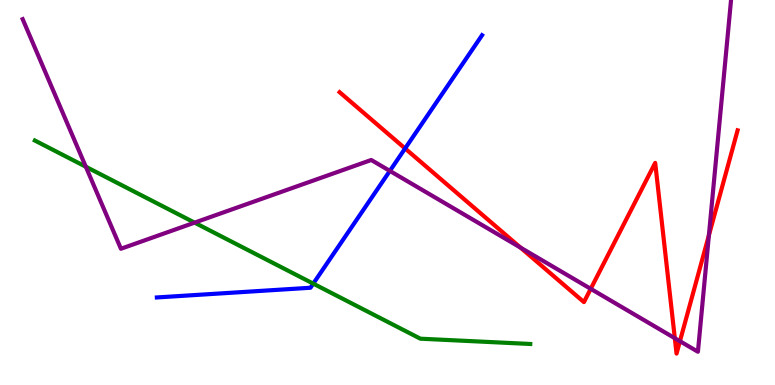[{'lines': ['blue', 'red'], 'intersections': [{'x': 5.23, 'y': 6.14}]}, {'lines': ['green', 'red'], 'intersections': []}, {'lines': ['purple', 'red'], 'intersections': [{'x': 6.72, 'y': 3.57}, {'x': 7.62, 'y': 2.5}, {'x': 8.71, 'y': 1.22}, {'x': 8.77, 'y': 1.14}, {'x': 9.15, 'y': 3.89}]}, {'lines': ['blue', 'green'], 'intersections': [{'x': 4.04, 'y': 2.63}]}, {'lines': ['blue', 'purple'], 'intersections': [{'x': 5.03, 'y': 5.56}]}, {'lines': ['green', 'purple'], 'intersections': [{'x': 1.11, 'y': 5.67}, {'x': 2.51, 'y': 4.22}]}]